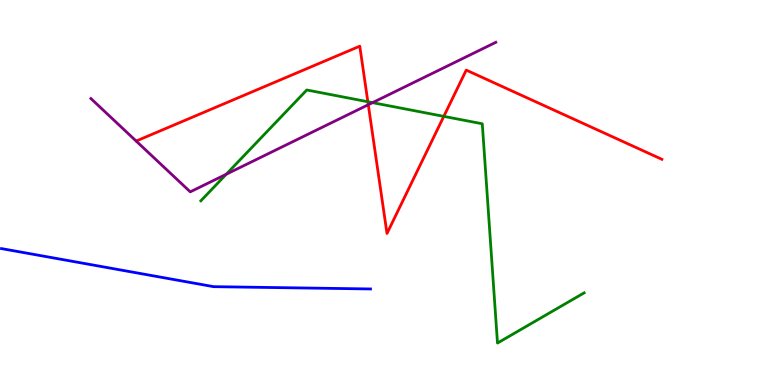[{'lines': ['blue', 'red'], 'intersections': []}, {'lines': ['green', 'red'], 'intersections': [{'x': 4.75, 'y': 7.36}, {'x': 5.73, 'y': 6.98}]}, {'lines': ['purple', 'red'], 'intersections': [{'x': 4.75, 'y': 7.28}]}, {'lines': ['blue', 'green'], 'intersections': []}, {'lines': ['blue', 'purple'], 'intersections': []}, {'lines': ['green', 'purple'], 'intersections': [{'x': 2.92, 'y': 5.47}, {'x': 4.81, 'y': 7.33}]}]